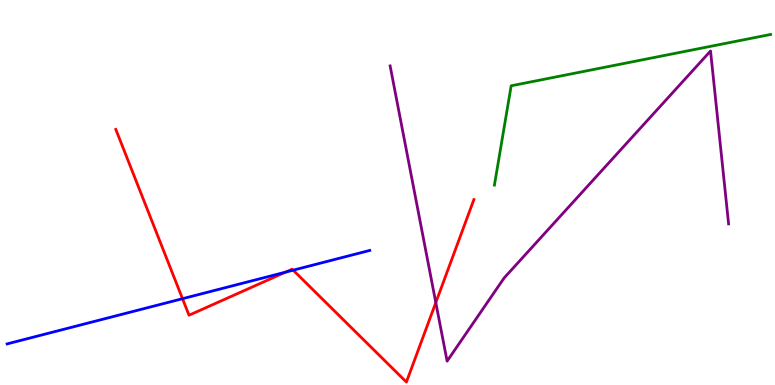[{'lines': ['blue', 'red'], 'intersections': [{'x': 2.35, 'y': 2.24}, {'x': 3.68, 'y': 2.93}, {'x': 3.78, 'y': 2.98}]}, {'lines': ['green', 'red'], 'intersections': []}, {'lines': ['purple', 'red'], 'intersections': [{'x': 5.62, 'y': 2.14}]}, {'lines': ['blue', 'green'], 'intersections': []}, {'lines': ['blue', 'purple'], 'intersections': []}, {'lines': ['green', 'purple'], 'intersections': []}]